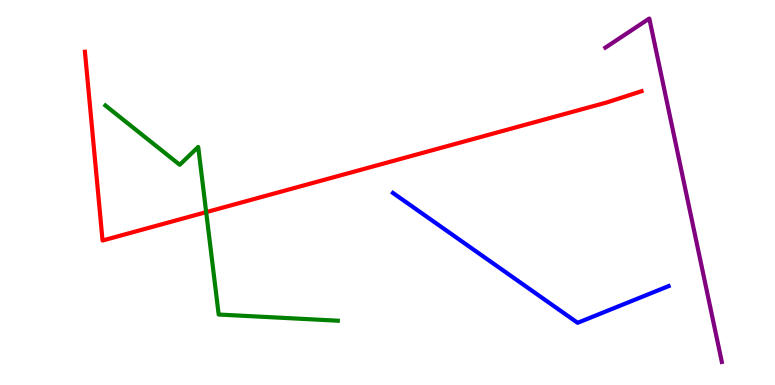[{'lines': ['blue', 'red'], 'intersections': []}, {'lines': ['green', 'red'], 'intersections': [{'x': 2.66, 'y': 4.49}]}, {'lines': ['purple', 'red'], 'intersections': []}, {'lines': ['blue', 'green'], 'intersections': []}, {'lines': ['blue', 'purple'], 'intersections': []}, {'lines': ['green', 'purple'], 'intersections': []}]